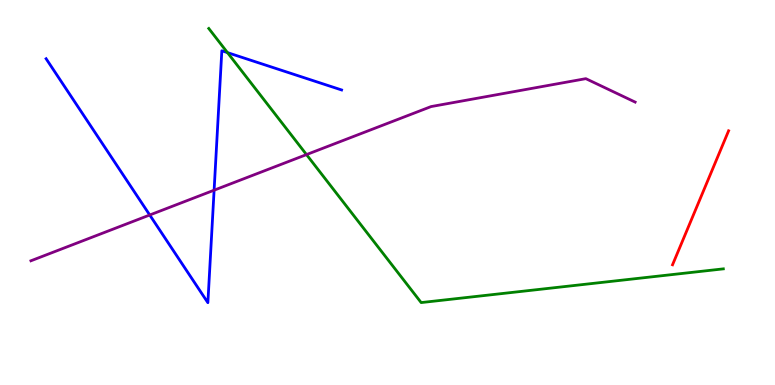[{'lines': ['blue', 'red'], 'intersections': []}, {'lines': ['green', 'red'], 'intersections': []}, {'lines': ['purple', 'red'], 'intersections': []}, {'lines': ['blue', 'green'], 'intersections': [{'x': 2.94, 'y': 8.63}]}, {'lines': ['blue', 'purple'], 'intersections': [{'x': 1.93, 'y': 4.42}, {'x': 2.76, 'y': 5.06}]}, {'lines': ['green', 'purple'], 'intersections': [{'x': 3.95, 'y': 5.98}]}]